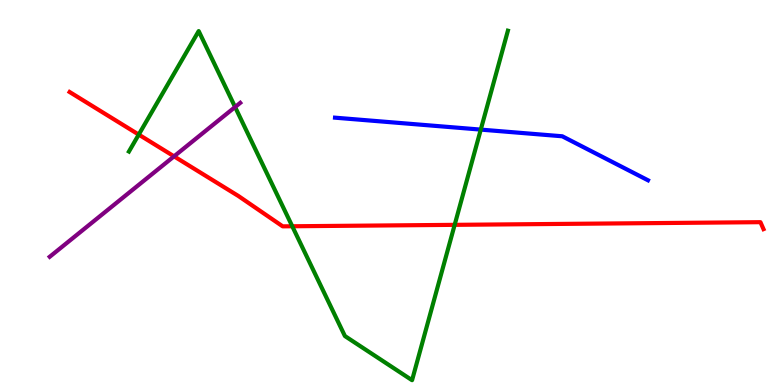[{'lines': ['blue', 'red'], 'intersections': []}, {'lines': ['green', 'red'], 'intersections': [{'x': 1.79, 'y': 6.5}, {'x': 3.77, 'y': 4.12}, {'x': 5.87, 'y': 4.16}]}, {'lines': ['purple', 'red'], 'intersections': [{'x': 2.25, 'y': 5.94}]}, {'lines': ['blue', 'green'], 'intersections': [{'x': 6.2, 'y': 6.63}]}, {'lines': ['blue', 'purple'], 'intersections': []}, {'lines': ['green', 'purple'], 'intersections': [{'x': 3.03, 'y': 7.22}]}]